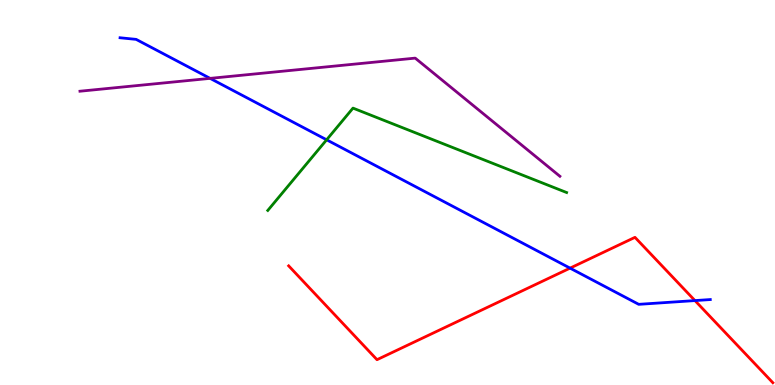[{'lines': ['blue', 'red'], 'intersections': [{'x': 7.36, 'y': 3.04}, {'x': 8.97, 'y': 2.19}]}, {'lines': ['green', 'red'], 'intersections': []}, {'lines': ['purple', 'red'], 'intersections': []}, {'lines': ['blue', 'green'], 'intersections': [{'x': 4.21, 'y': 6.37}]}, {'lines': ['blue', 'purple'], 'intersections': [{'x': 2.71, 'y': 7.96}]}, {'lines': ['green', 'purple'], 'intersections': []}]